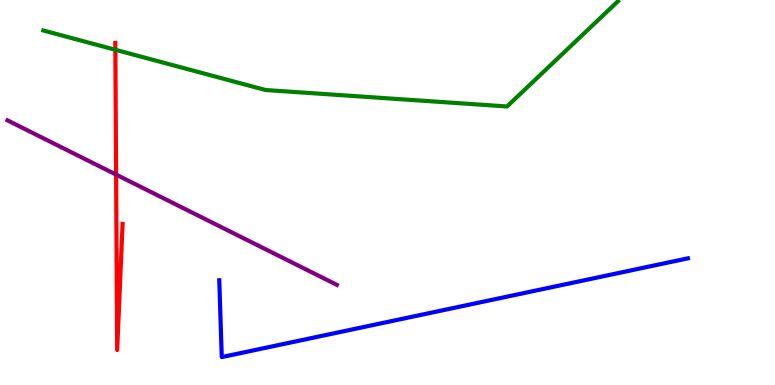[{'lines': ['blue', 'red'], 'intersections': []}, {'lines': ['green', 'red'], 'intersections': [{'x': 1.49, 'y': 8.71}]}, {'lines': ['purple', 'red'], 'intersections': [{'x': 1.5, 'y': 5.47}]}, {'lines': ['blue', 'green'], 'intersections': []}, {'lines': ['blue', 'purple'], 'intersections': []}, {'lines': ['green', 'purple'], 'intersections': []}]